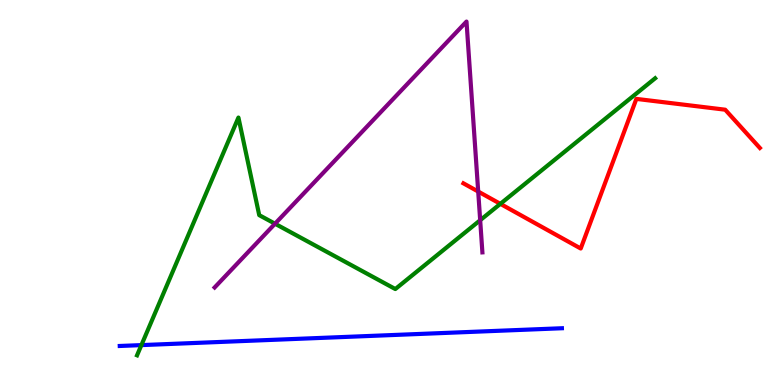[{'lines': ['blue', 'red'], 'intersections': []}, {'lines': ['green', 'red'], 'intersections': [{'x': 6.46, 'y': 4.71}]}, {'lines': ['purple', 'red'], 'intersections': [{'x': 6.17, 'y': 5.02}]}, {'lines': ['blue', 'green'], 'intersections': [{'x': 1.82, 'y': 1.04}]}, {'lines': ['blue', 'purple'], 'intersections': []}, {'lines': ['green', 'purple'], 'intersections': [{'x': 3.55, 'y': 4.19}, {'x': 6.2, 'y': 4.28}]}]